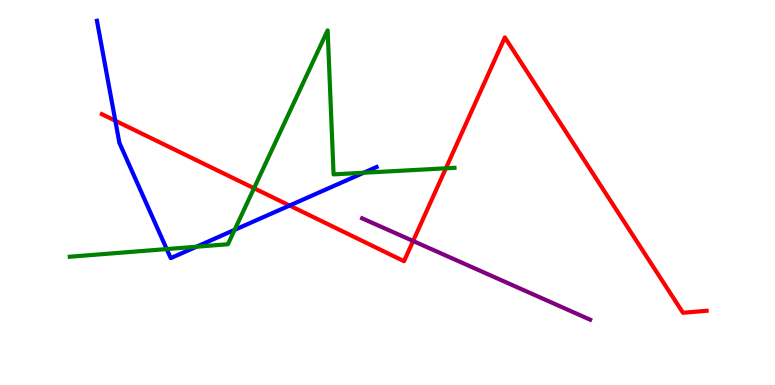[{'lines': ['blue', 'red'], 'intersections': [{'x': 1.49, 'y': 6.86}, {'x': 3.74, 'y': 4.66}]}, {'lines': ['green', 'red'], 'intersections': [{'x': 3.28, 'y': 5.11}, {'x': 5.75, 'y': 5.63}]}, {'lines': ['purple', 'red'], 'intersections': [{'x': 5.33, 'y': 3.74}]}, {'lines': ['blue', 'green'], 'intersections': [{'x': 2.15, 'y': 3.53}, {'x': 2.54, 'y': 3.59}, {'x': 3.03, 'y': 4.03}, {'x': 4.69, 'y': 5.51}]}, {'lines': ['blue', 'purple'], 'intersections': []}, {'lines': ['green', 'purple'], 'intersections': []}]